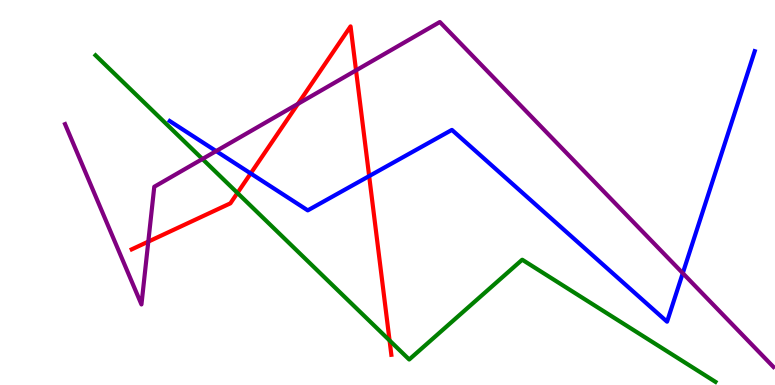[{'lines': ['blue', 'red'], 'intersections': [{'x': 3.23, 'y': 5.5}, {'x': 4.76, 'y': 5.43}]}, {'lines': ['green', 'red'], 'intersections': [{'x': 3.06, 'y': 4.99}, {'x': 5.03, 'y': 1.16}]}, {'lines': ['purple', 'red'], 'intersections': [{'x': 1.91, 'y': 3.72}, {'x': 3.84, 'y': 7.3}, {'x': 4.59, 'y': 8.17}]}, {'lines': ['blue', 'green'], 'intersections': []}, {'lines': ['blue', 'purple'], 'intersections': [{'x': 2.79, 'y': 6.08}, {'x': 8.81, 'y': 2.9}]}, {'lines': ['green', 'purple'], 'intersections': [{'x': 2.61, 'y': 5.87}]}]